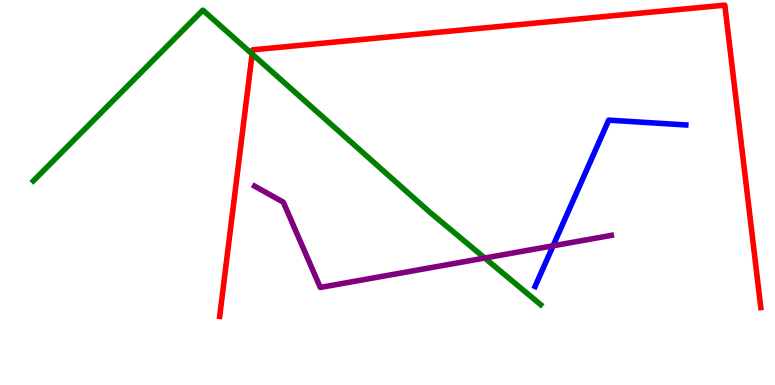[{'lines': ['blue', 'red'], 'intersections': []}, {'lines': ['green', 'red'], 'intersections': [{'x': 3.25, 'y': 8.6}]}, {'lines': ['purple', 'red'], 'intersections': []}, {'lines': ['blue', 'green'], 'intersections': []}, {'lines': ['blue', 'purple'], 'intersections': [{'x': 7.14, 'y': 3.62}]}, {'lines': ['green', 'purple'], 'intersections': [{'x': 6.25, 'y': 3.3}]}]